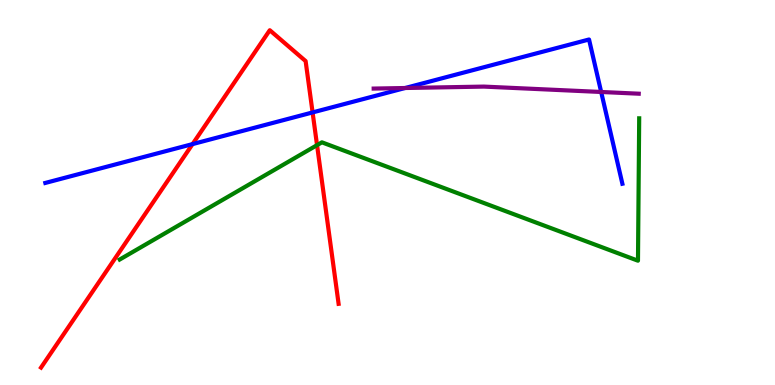[{'lines': ['blue', 'red'], 'intersections': [{'x': 2.48, 'y': 6.26}, {'x': 4.03, 'y': 7.08}]}, {'lines': ['green', 'red'], 'intersections': [{'x': 4.09, 'y': 6.23}]}, {'lines': ['purple', 'red'], 'intersections': []}, {'lines': ['blue', 'green'], 'intersections': []}, {'lines': ['blue', 'purple'], 'intersections': [{'x': 5.23, 'y': 7.71}, {'x': 7.76, 'y': 7.61}]}, {'lines': ['green', 'purple'], 'intersections': []}]